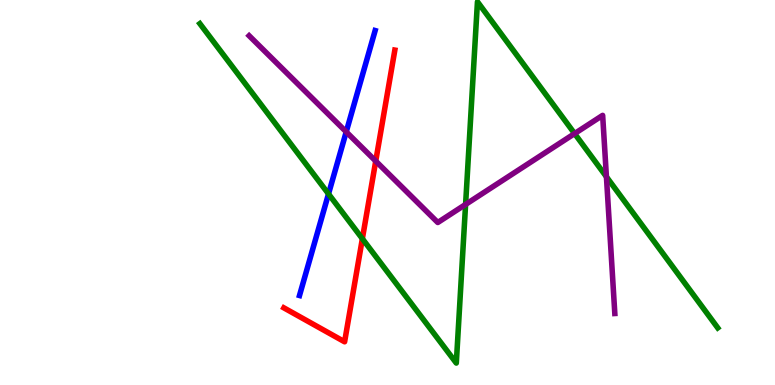[{'lines': ['blue', 'red'], 'intersections': []}, {'lines': ['green', 'red'], 'intersections': [{'x': 4.68, 'y': 3.8}]}, {'lines': ['purple', 'red'], 'intersections': [{'x': 4.85, 'y': 5.82}]}, {'lines': ['blue', 'green'], 'intersections': [{'x': 4.24, 'y': 4.96}]}, {'lines': ['blue', 'purple'], 'intersections': [{'x': 4.47, 'y': 6.57}]}, {'lines': ['green', 'purple'], 'intersections': [{'x': 6.01, 'y': 4.69}, {'x': 7.41, 'y': 6.53}, {'x': 7.82, 'y': 5.41}]}]